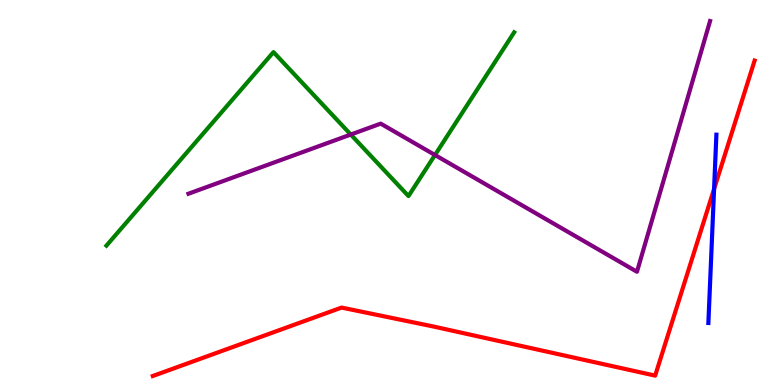[{'lines': ['blue', 'red'], 'intersections': [{'x': 9.21, 'y': 5.09}]}, {'lines': ['green', 'red'], 'intersections': []}, {'lines': ['purple', 'red'], 'intersections': []}, {'lines': ['blue', 'green'], 'intersections': []}, {'lines': ['blue', 'purple'], 'intersections': []}, {'lines': ['green', 'purple'], 'intersections': [{'x': 4.53, 'y': 6.51}, {'x': 5.61, 'y': 5.97}]}]